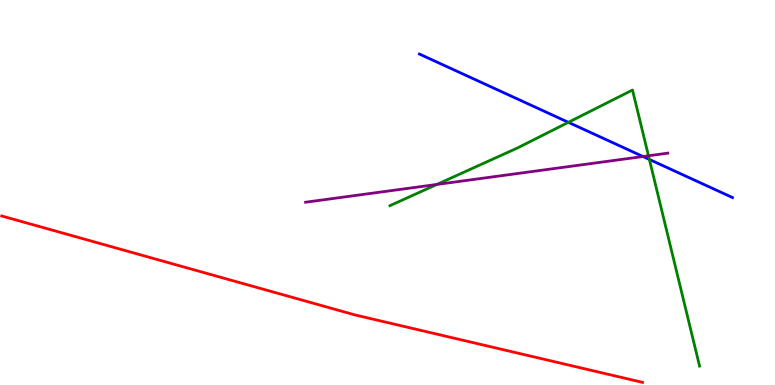[{'lines': ['blue', 'red'], 'intersections': []}, {'lines': ['green', 'red'], 'intersections': []}, {'lines': ['purple', 'red'], 'intersections': []}, {'lines': ['blue', 'green'], 'intersections': [{'x': 7.33, 'y': 6.82}, {'x': 8.38, 'y': 5.86}]}, {'lines': ['blue', 'purple'], 'intersections': [{'x': 8.3, 'y': 5.93}]}, {'lines': ['green', 'purple'], 'intersections': [{'x': 5.64, 'y': 5.21}, {'x': 8.37, 'y': 5.95}]}]